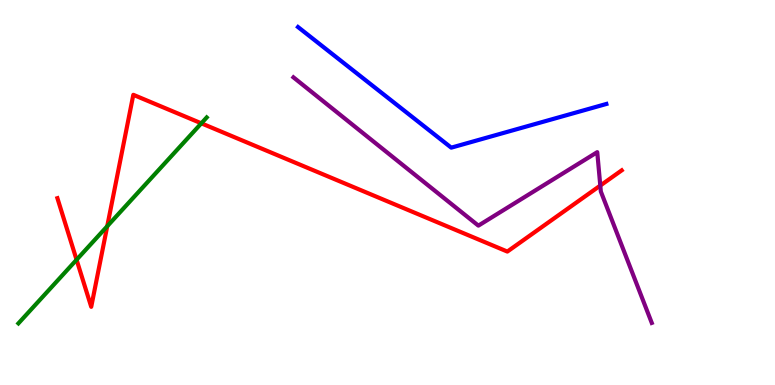[{'lines': ['blue', 'red'], 'intersections': []}, {'lines': ['green', 'red'], 'intersections': [{'x': 0.988, 'y': 3.25}, {'x': 1.38, 'y': 4.12}, {'x': 2.6, 'y': 6.8}]}, {'lines': ['purple', 'red'], 'intersections': [{'x': 7.75, 'y': 5.18}]}, {'lines': ['blue', 'green'], 'intersections': []}, {'lines': ['blue', 'purple'], 'intersections': []}, {'lines': ['green', 'purple'], 'intersections': []}]